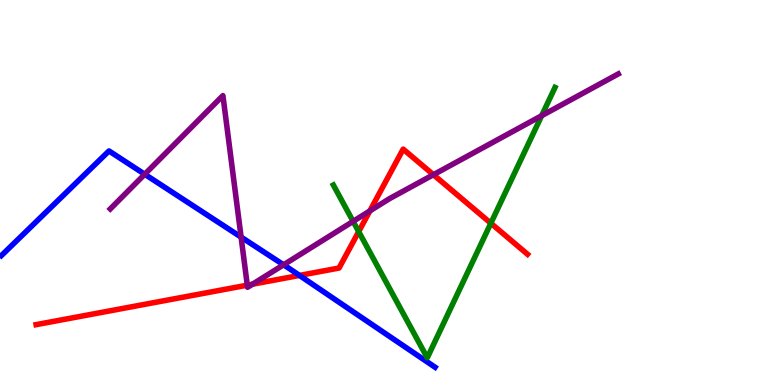[{'lines': ['blue', 'red'], 'intersections': [{'x': 3.86, 'y': 2.85}]}, {'lines': ['green', 'red'], 'intersections': [{'x': 4.63, 'y': 3.98}, {'x': 6.33, 'y': 4.2}]}, {'lines': ['purple', 'red'], 'intersections': [{'x': 3.19, 'y': 2.59}, {'x': 3.26, 'y': 2.62}, {'x': 4.77, 'y': 4.52}, {'x': 5.59, 'y': 5.46}]}, {'lines': ['blue', 'green'], 'intersections': []}, {'lines': ['blue', 'purple'], 'intersections': [{'x': 1.87, 'y': 5.47}, {'x': 3.11, 'y': 3.84}, {'x': 3.66, 'y': 3.12}]}, {'lines': ['green', 'purple'], 'intersections': [{'x': 4.56, 'y': 4.25}, {'x': 6.99, 'y': 6.99}]}]